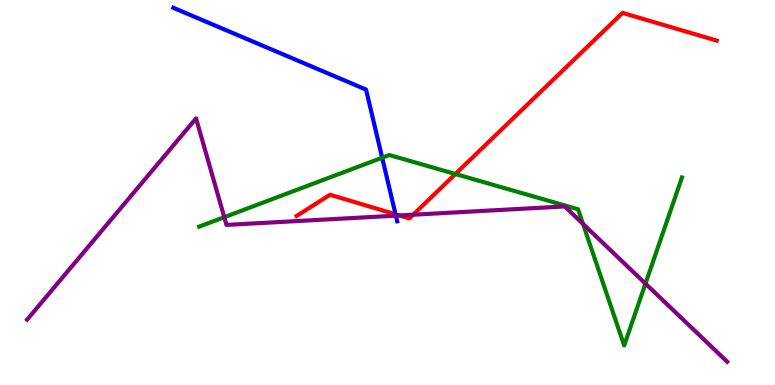[{'lines': ['blue', 'red'], 'intersections': [{'x': 5.1, 'y': 4.43}]}, {'lines': ['green', 'red'], 'intersections': [{'x': 5.88, 'y': 5.48}]}, {'lines': ['purple', 'red'], 'intersections': [{'x': 5.15, 'y': 4.4}, {'x': 5.33, 'y': 4.42}]}, {'lines': ['blue', 'green'], 'intersections': [{'x': 4.93, 'y': 5.9}]}, {'lines': ['blue', 'purple'], 'intersections': [{'x': 5.11, 'y': 4.4}]}, {'lines': ['green', 'purple'], 'intersections': [{'x': 2.89, 'y': 4.36}, {'x': 7.52, 'y': 4.18}, {'x': 8.33, 'y': 2.63}]}]